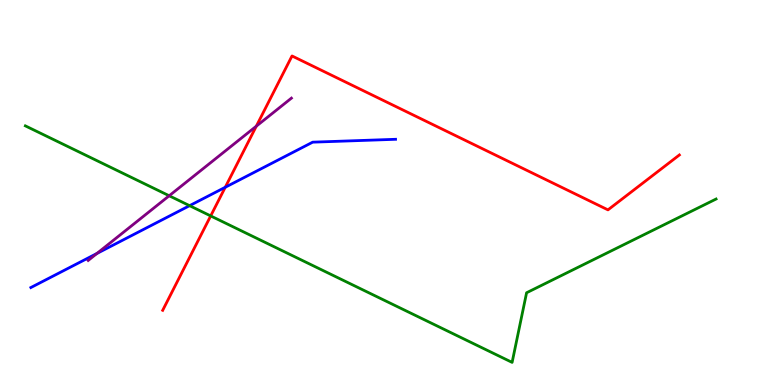[{'lines': ['blue', 'red'], 'intersections': [{'x': 2.91, 'y': 5.14}]}, {'lines': ['green', 'red'], 'intersections': [{'x': 2.72, 'y': 4.39}]}, {'lines': ['purple', 'red'], 'intersections': [{'x': 3.31, 'y': 6.72}]}, {'lines': ['blue', 'green'], 'intersections': [{'x': 2.45, 'y': 4.66}]}, {'lines': ['blue', 'purple'], 'intersections': [{'x': 1.25, 'y': 3.42}]}, {'lines': ['green', 'purple'], 'intersections': [{'x': 2.18, 'y': 4.92}]}]